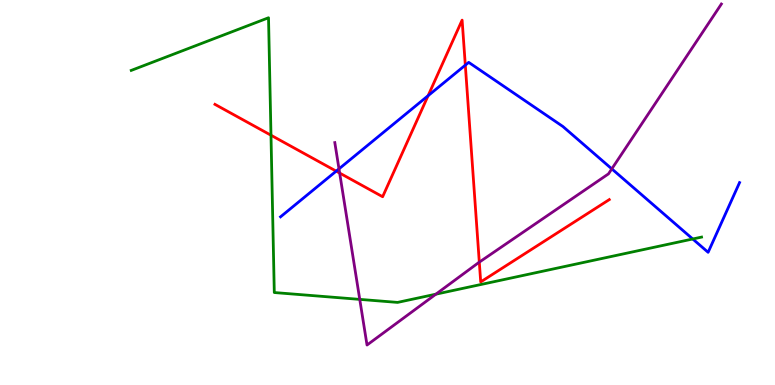[{'lines': ['blue', 'red'], 'intersections': [{'x': 4.34, 'y': 5.55}, {'x': 5.52, 'y': 7.51}, {'x': 6.0, 'y': 8.31}]}, {'lines': ['green', 'red'], 'intersections': [{'x': 3.5, 'y': 6.49}]}, {'lines': ['purple', 'red'], 'intersections': [{'x': 4.38, 'y': 5.51}, {'x': 6.18, 'y': 3.19}]}, {'lines': ['blue', 'green'], 'intersections': [{'x': 8.94, 'y': 3.79}]}, {'lines': ['blue', 'purple'], 'intersections': [{'x': 4.37, 'y': 5.61}, {'x': 7.89, 'y': 5.61}]}, {'lines': ['green', 'purple'], 'intersections': [{'x': 4.64, 'y': 2.22}, {'x': 5.62, 'y': 2.36}]}]